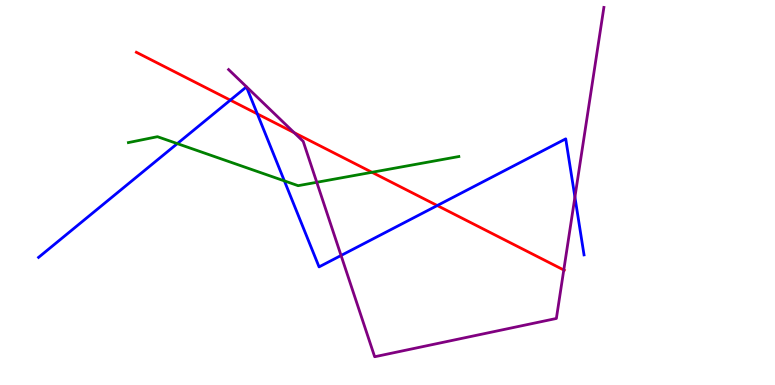[{'lines': ['blue', 'red'], 'intersections': [{'x': 2.97, 'y': 7.4}, {'x': 3.32, 'y': 7.04}, {'x': 5.64, 'y': 4.66}]}, {'lines': ['green', 'red'], 'intersections': [{'x': 4.8, 'y': 5.52}]}, {'lines': ['purple', 'red'], 'intersections': [{'x': 3.8, 'y': 6.55}, {'x': 7.27, 'y': 2.99}]}, {'lines': ['blue', 'green'], 'intersections': [{'x': 2.29, 'y': 6.27}, {'x': 3.67, 'y': 5.3}]}, {'lines': ['blue', 'purple'], 'intersections': [{'x': 4.4, 'y': 3.36}, {'x': 7.42, 'y': 4.88}]}, {'lines': ['green', 'purple'], 'intersections': [{'x': 4.09, 'y': 5.27}]}]